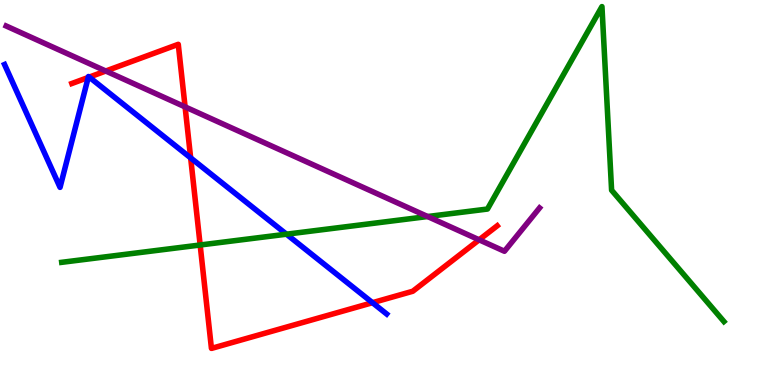[{'lines': ['blue', 'red'], 'intersections': [{'x': 1.14, 'y': 7.99}, {'x': 1.15, 'y': 8.0}, {'x': 2.46, 'y': 5.9}, {'x': 4.81, 'y': 2.14}]}, {'lines': ['green', 'red'], 'intersections': [{'x': 2.58, 'y': 3.64}]}, {'lines': ['purple', 'red'], 'intersections': [{'x': 1.36, 'y': 8.16}, {'x': 2.39, 'y': 7.22}, {'x': 6.18, 'y': 3.77}]}, {'lines': ['blue', 'green'], 'intersections': [{'x': 3.7, 'y': 3.92}]}, {'lines': ['blue', 'purple'], 'intersections': []}, {'lines': ['green', 'purple'], 'intersections': [{'x': 5.52, 'y': 4.38}]}]